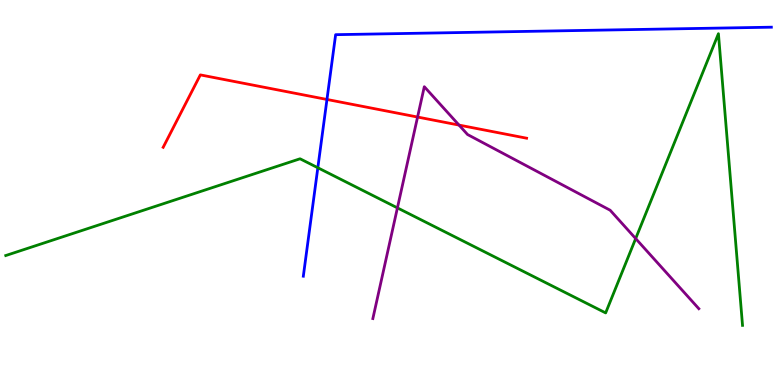[{'lines': ['blue', 'red'], 'intersections': [{'x': 4.22, 'y': 7.42}]}, {'lines': ['green', 'red'], 'intersections': []}, {'lines': ['purple', 'red'], 'intersections': [{'x': 5.39, 'y': 6.96}, {'x': 5.92, 'y': 6.75}]}, {'lines': ['blue', 'green'], 'intersections': [{'x': 4.1, 'y': 5.64}]}, {'lines': ['blue', 'purple'], 'intersections': []}, {'lines': ['green', 'purple'], 'intersections': [{'x': 5.13, 'y': 4.6}, {'x': 8.2, 'y': 3.8}]}]